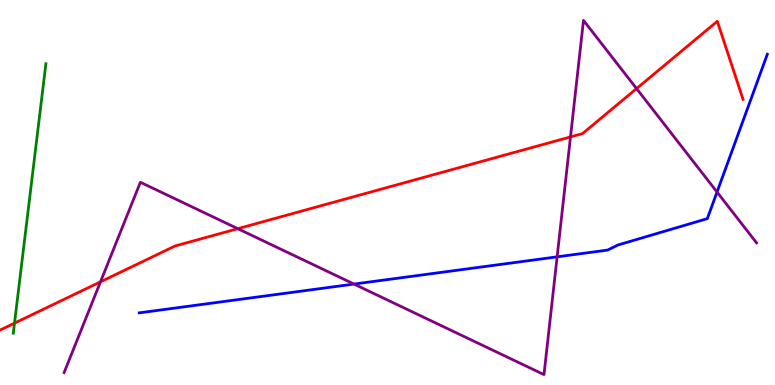[{'lines': ['blue', 'red'], 'intersections': []}, {'lines': ['green', 'red'], 'intersections': [{'x': 0.187, 'y': 1.61}]}, {'lines': ['purple', 'red'], 'intersections': [{'x': 1.3, 'y': 2.68}, {'x': 3.07, 'y': 4.06}, {'x': 7.36, 'y': 6.44}, {'x': 8.21, 'y': 7.7}]}, {'lines': ['blue', 'green'], 'intersections': []}, {'lines': ['blue', 'purple'], 'intersections': [{'x': 4.57, 'y': 2.62}, {'x': 7.19, 'y': 3.33}, {'x': 9.25, 'y': 5.01}]}, {'lines': ['green', 'purple'], 'intersections': []}]